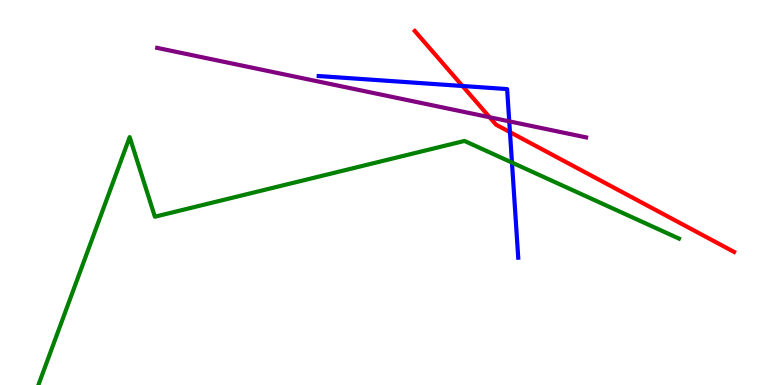[{'lines': ['blue', 'red'], 'intersections': [{'x': 5.97, 'y': 7.77}, {'x': 6.58, 'y': 6.57}]}, {'lines': ['green', 'red'], 'intersections': []}, {'lines': ['purple', 'red'], 'intersections': [{'x': 6.32, 'y': 6.95}]}, {'lines': ['blue', 'green'], 'intersections': [{'x': 6.61, 'y': 5.78}]}, {'lines': ['blue', 'purple'], 'intersections': [{'x': 6.57, 'y': 6.85}]}, {'lines': ['green', 'purple'], 'intersections': []}]